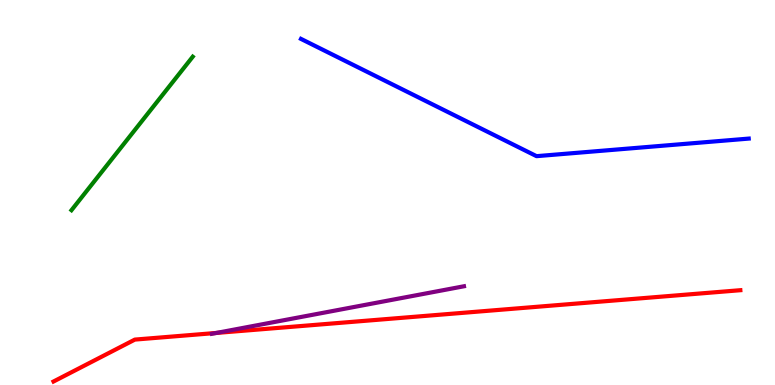[{'lines': ['blue', 'red'], 'intersections': []}, {'lines': ['green', 'red'], 'intersections': []}, {'lines': ['purple', 'red'], 'intersections': [{'x': 2.79, 'y': 1.35}]}, {'lines': ['blue', 'green'], 'intersections': []}, {'lines': ['blue', 'purple'], 'intersections': []}, {'lines': ['green', 'purple'], 'intersections': []}]